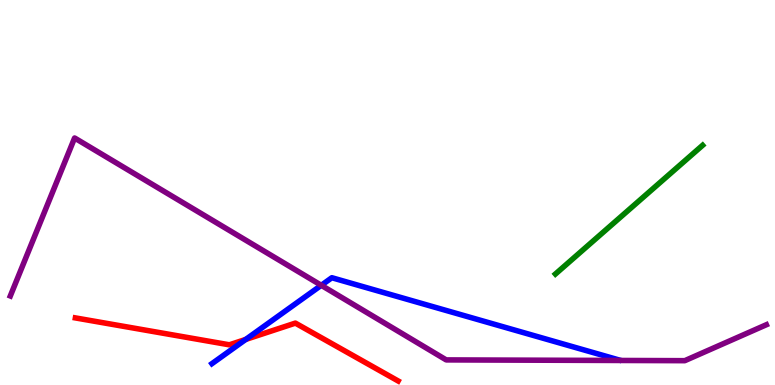[{'lines': ['blue', 'red'], 'intersections': [{'x': 3.17, 'y': 1.18}]}, {'lines': ['green', 'red'], 'intersections': []}, {'lines': ['purple', 'red'], 'intersections': []}, {'lines': ['blue', 'green'], 'intersections': []}, {'lines': ['blue', 'purple'], 'intersections': [{'x': 4.15, 'y': 2.59}]}, {'lines': ['green', 'purple'], 'intersections': []}]